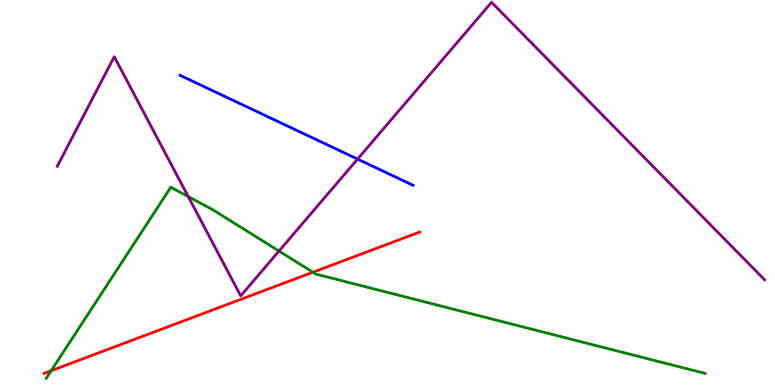[{'lines': ['blue', 'red'], 'intersections': []}, {'lines': ['green', 'red'], 'intersections': [{'x': 0.66, 'y': 0.371}, {'x': 4.04, 'y': 2.93}]}, {'lines': ['purple', 'red'], 'intersections': []}, {'lines': ['blue', 'green'], 'intersections': []}, {'lines': ['blue', 'purple'], 'intersections': [{'x': 4.61, 'y': 5.87}]}, {'lines': ['green', 'purple'], 'intersections': [{'x': 2.43, 'y': 4.89}, {'x': 3.6, 'y': 3.48}]}]